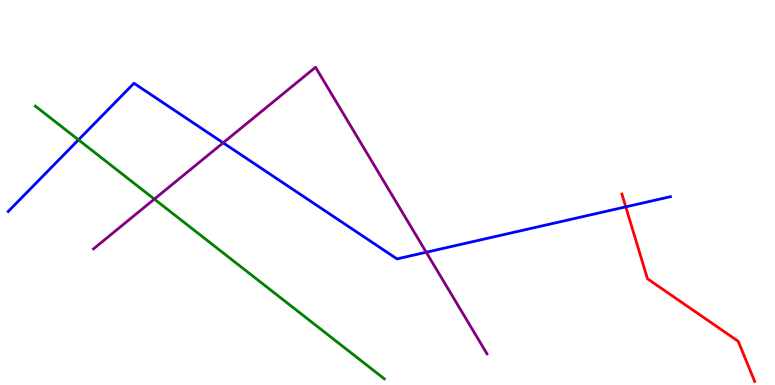[{'lines': ['blue', 'red'], 'intersections': [{'x': 8.07, 'y': 4.63}]}, {'lines': ['green', 'red'], 'intersections': []}, {'lines': ['purple', 'red'], 'intersections': []}, {'lines': ['blue', 'green'], 'intersections': [{'x': 1.01, 'y': 6.37}]}, {'lines': ['blue', 'purple'], 'intersections': [{'x': 2.88, 'y': 6.29}, {'x': 5.5, 'y': 3.45}]}, {'lines': ['green', 'purple'], 'intersections': [{'x': 1.99, 'y': 4.83}]}]